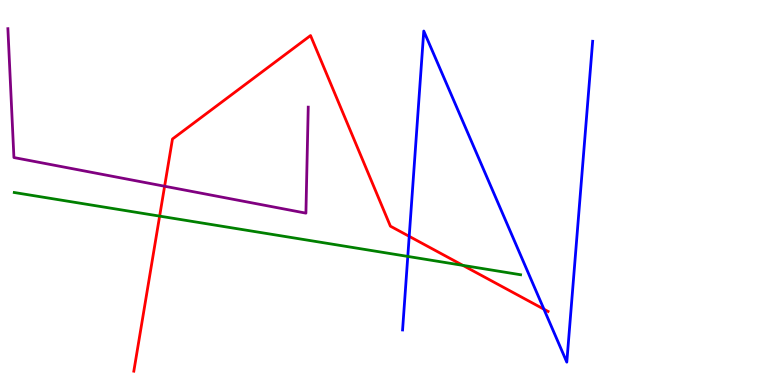[{'lines': ['blue', 'red'], 'intersections': [{'x': 5.28, 'y': 3.86}, {'x': 7.02, 'y': 1.97}]}, {'lines': ['green', 'red'], 'intersections': [{'x': 2.06, 'y': 4.39}, {'x': 5.97, 'y': 3.11}]}, {'lines': ['purple', 'red'], 'intersections': [{'x': 2.12, 'y': 5.16}]}, {'lines': ['blue', 'green'], 'intersections': [{'x': 5.26, 'y': 3.34}]}, {'lines': ['blue', 'purple'], 'intersections': []}, {'lines': ['green', 'purple'], 'intersections': []}]